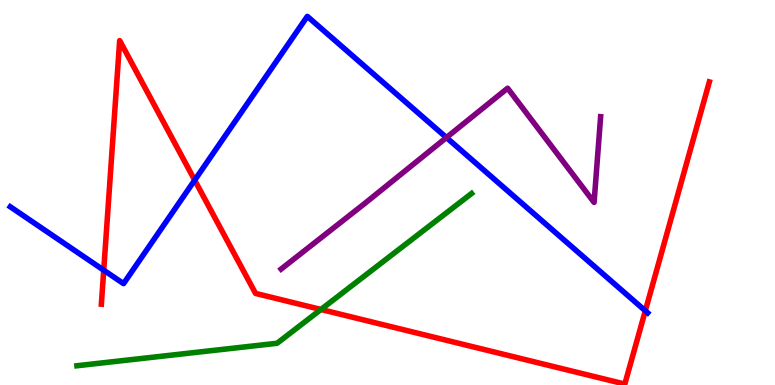[{'lines': ['blue', 'red'], 'intersections': [{'x': 1.34, 'y': 2.98}, {'x': 2.51, 'y': 5.32}, {'x': 8.33, 'y': 1.93}]}, {'lines': ['green', 'red'], 'intersections': [{'x': 4.14, 'y': 1.96}]}, {'lines': ['purple', 'red'], 'intersections': []}, {'lines': ['blue', 'green'], 'intersections': []}, {'lines': ['blue', 'purple'], 'intersections': [{'x': 5.76, 'y': 6.43}]}, {'lines': ['green', 'purple'], 'intersections': []}]